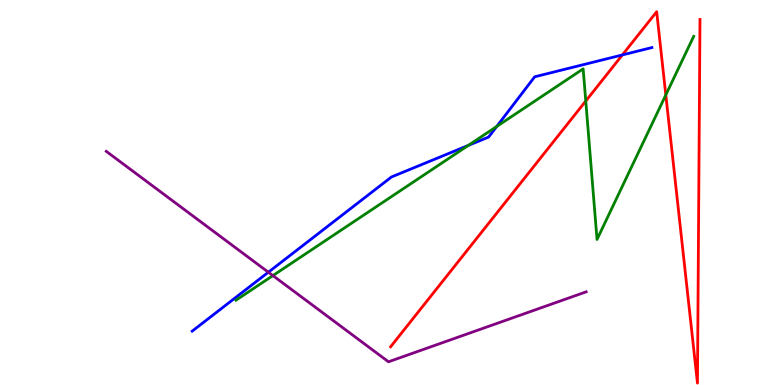[{'lines': ['blue', 'red'], 'intersections': [{'x': 8.03, 'y': 8.57}]}, {'lines': ['green', 'red'], 'intersections': [{'x': 7.56, 'y': 7.38}, {'x': 8.59, 'y': 7.53}]}, {'lines': ['purple', 'red'], 'intersections': []}, {'lines': ['blue', 'green'], 'intersections': [{'x': 6.04, 'y': 6.22}, {'x': 6.41, 'y': 6.71}]}, {'lines': ['blue', 'purple'], 'intersections': [{'x': 3.46, 'y': 2.93}]}, {'lines': ['green', 'purple'], 'intersections': [{'x': 3.52, 'y': 2.84}]}]